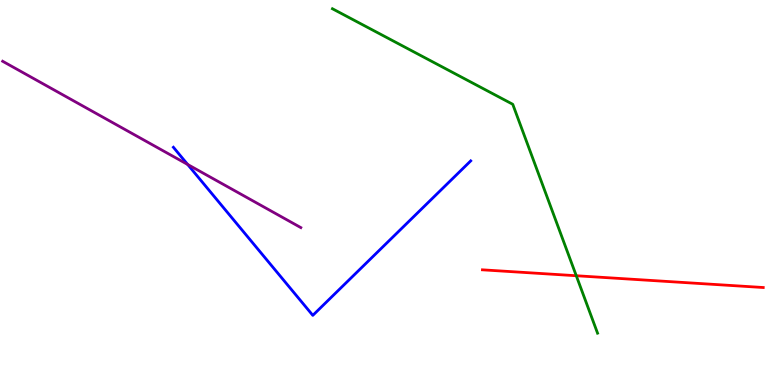[{'lines': ['blue', 'red'], 'intersections': []}, {'lines': ['green', 'red'], 'intersections': [{'x': 7.44, 'y': 2.84}]}, {'lines': ['purple', 'red'], 'intersections': []}, {'lines': ['blue', 'green'], 'intersections': []}, {'lines': ['blue', 'purple'], 'intersections': [{'x': 2.42, 'y': 5.73}]}, {'lines': ['green', 'purple'], 'intersections': []}]